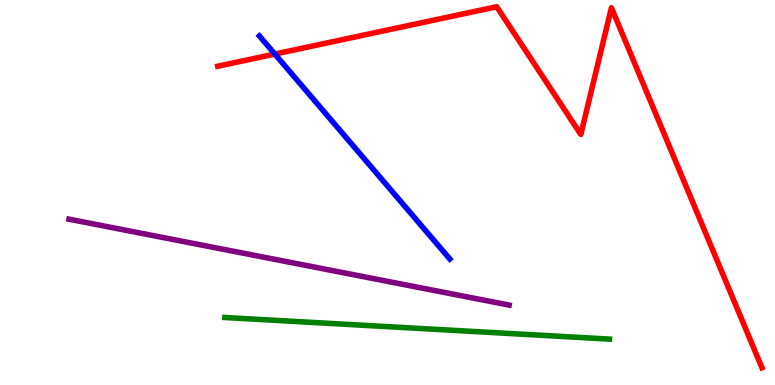[{'lines': ['blue', 'red'], 'intersections': [{'x': 3.55, 'y': 8.6}]}, {'lines': ['green', 'red'], 'intersections': []}, {'lines': ['purple', 'red'], 'intersections': []}, {'lines': ['blue', 'green'], 'intersections': []}, {'lines': ['blue', 'purple'], 'intersections': []}, {'lines': ['green', 'purple'], 'intersections': []}]